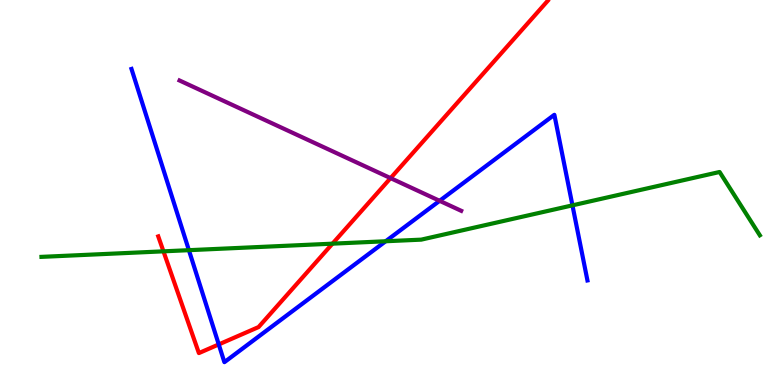[{'lines': ['blue', 'red'], 'intersections': [{'x': 2.82, 'y': 1.05}]}, {'lines': ['green', 'red'], 'intersections': [{'x': 2.11, 'y': 3.47}, {'x': 4.29, 'y': 3.67}]}, {'lines': ['purple', 'red'], 'intersections': [{'x': 5.04, 'y': 5.37}]}, {'lines': ['blue', 'green'], 'intersections': [{'x': 2.44, 'y': 3.5}, {'x': 4.98, 'y': 3.73}, {'x': 7.39, 'y': 4.67}]}, {'lines': ['blue', 'purple'], 'intersections': [{'x': 5.67, 'y': 4.78}]}, {'lines': ['green', 'purple'], 'intersections': []}]